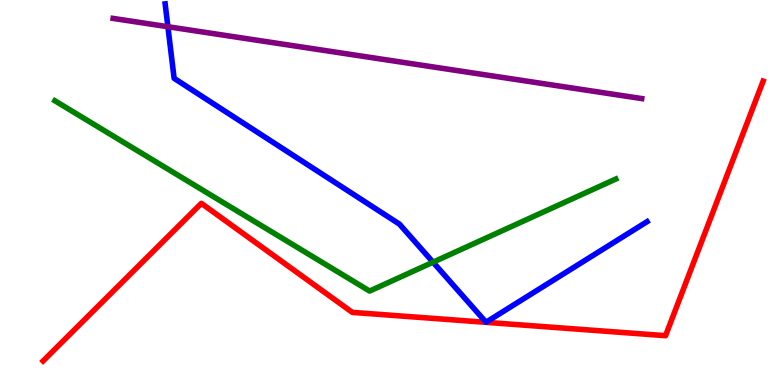[{'lines': ['blue', 'red'], 'intersections': []}, {'lines': ['green', 'red'], 'intersections': []}, {'lines': ['purple', 'red'], 'intersections': []}, {'lines': ['blue', 'green'], 'intersections': [{'x': 5.59, 'y': 3.19}]}, {'lines': ['blue', 'purple'], 'intersections': [{'x': 2.17, 'y': 9.31}]}, {'lines': ['green', 'purple'], 'intersections': []}]